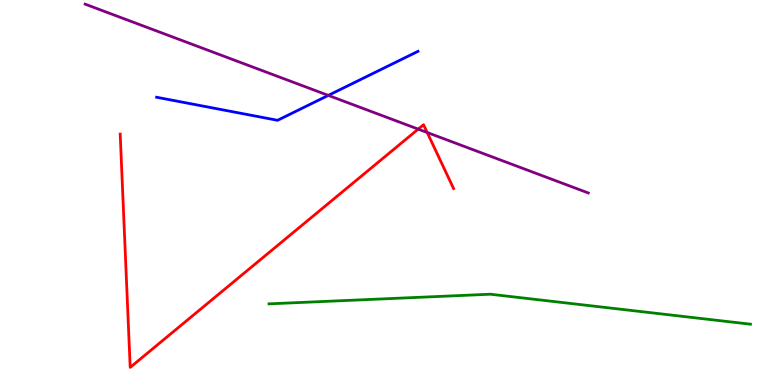[{'lines': ['blue', 'red'], 'intersections': []}, {'lines': ['green', 'red'], 'intersections': []}, {'lines': ['purple', 'red'], 'intersections': [{'x': 5.4, 'y': 6.65}, {'x': 5.51, 'y': 6.56}]}, {'lines': ['blue', 'green'], 'intersections': []}, {'lines': ['blue', 'purple'], 'intersections': [{'x': 4.24, 'y': 7.52}]}, {'lines': ['green', 'purple'], 'intersections': []}]